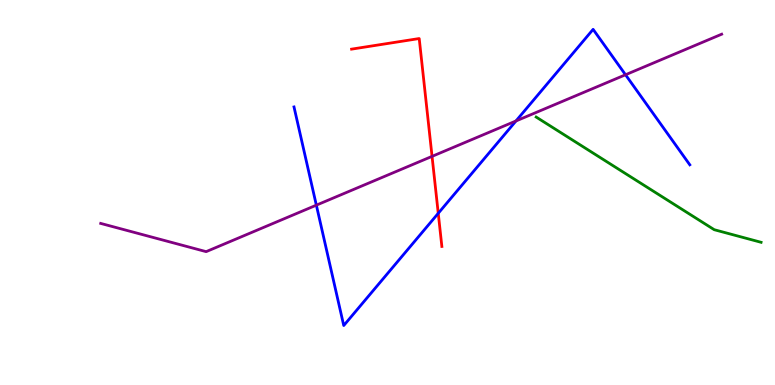[{'lines': ['blue', 'red'], 'intersections': [{'x': 5.65, 'y': 4.46}]}, {'lines': ['green', 'red'], 'intersections': []}, {'lines': ['purple', 'red'], 'intersections': [{'x': 5.57, 'y': 5.94}]}, {'lines': ['blue', 'green'], 'intersections': []}, {'lines': ['blue', 'purple'], 'intersections': [{'x': 4.08, 'y': 4.67}, {'x': 6.66, 'y': 6.86}, {'x': 8.07, 'y': 8.06}]}, {'lines': ['green', 'purple'], 'intersections': []}]